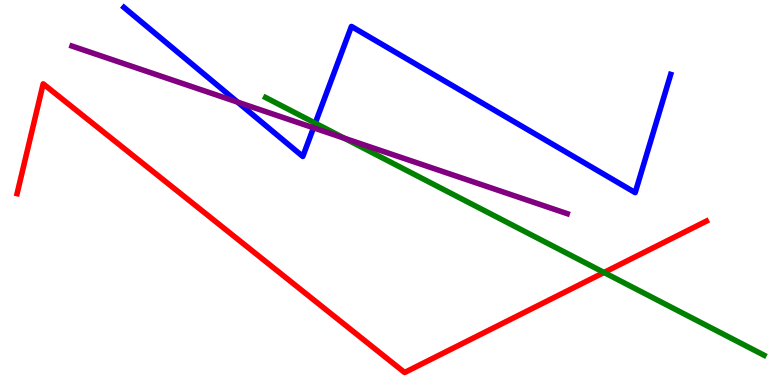[{'lines': ['blue', 'red'], 'intersections': []}, {'lines': ['green', 'red'], 'intersections': [{'x': 7.79, 'y': 2.92}]}, {'lines': ['purple', 'red'], 'intersections': []}, {'lines': ['blue', 'green'], 'intersections': [{'x': 4.07, 'y': 6.8}]}, {'lines': ['blue', 'purple'], 'intersections': [{'x': 3.07, 'y': 7.35}, {'x': 4.05, 'y': 6.68}]}, {'lines': ['green', 'purple'], 'intersections': [{'x': 4.44, 'y': 6.41}]}]